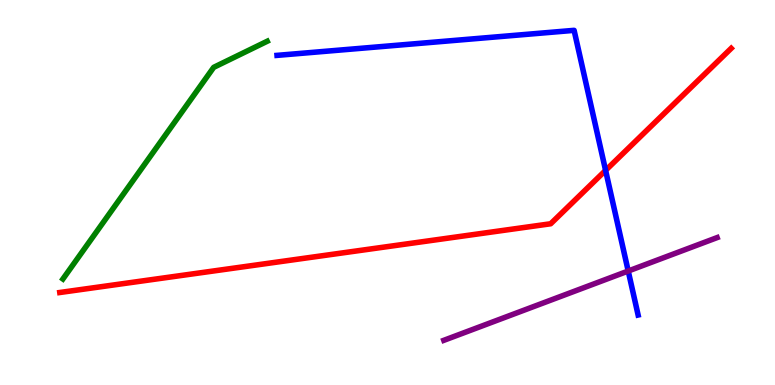[{'lines': ['blue', 'red'], 'intersections': [{'x': 7.81, 'y': 5.57}]}, {'lines': ['green', 'red'], 'intersections': []}, {'lines': ['purple', 'red'], 'intersections': []}, {'lines': ['blue', 'green'], 'intersections': []}, {'lines': ['blue', 'purple'], 'intersections': [{'x': 8.11, 'y': 2.96}]}, {'lines': ['green', 'purple'], 'intersections': []}]